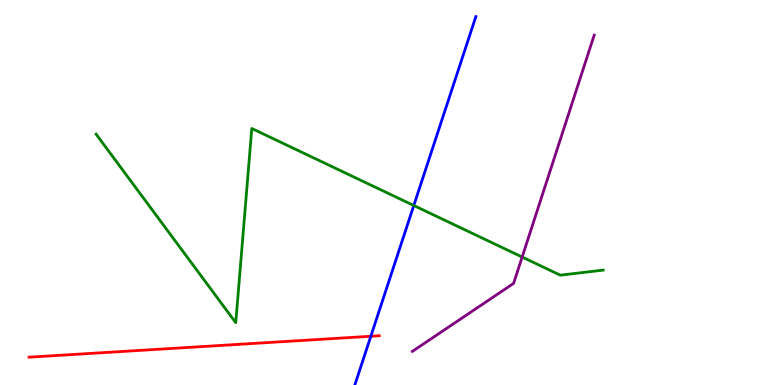[{'lines': ['blue', 'red'], 'intersections': [{'x': 4.78, 'y': 1.27}]}, {'lines': ['green', 'red'], 'intersections': []}, {'lines': ['purple', 'red'], 'intersections': []}, {'lines': ['blue', 'green'], 'intersections': [{'x': 5.34, 'y': 4.66}]}, {'lines': ['blue', 'purple'], 'intersections': []}, {'lines': ['green', 'purple'], 'intersections': [{'x': 6.74, 'y': 3.32}]}]